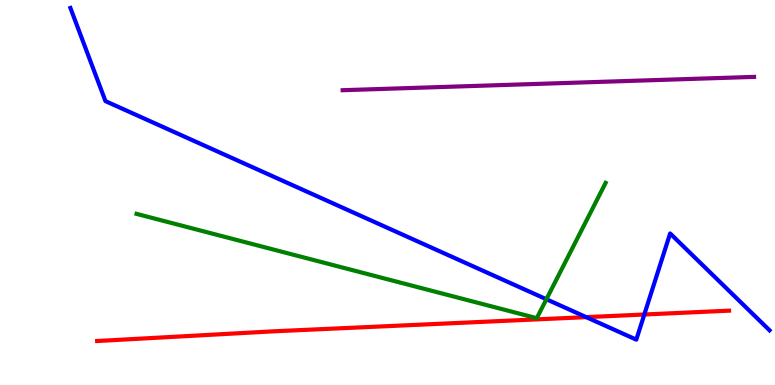[{'lines': ['blue', 'red'], 'intersections': [{'x': 7.56, 'y': 1.76}, {'x': 8.31, 'y': 1.83}]}, {'lines': ['green', 'red'], 'intersections': []}, {'lines': ['purple', 'red'], 'intersections': []}, {'lines': ['blue', 'green'], 'intersections': [{'x': 7.05, 'y': 2.23}]}, {'lines': ['blue', 'purple'], 'intersections': []}, {'lines': ['green', 'purple'], 'intersections': []}]